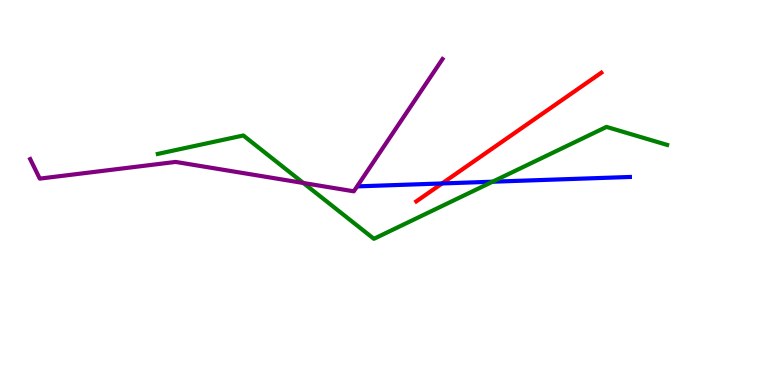[{'lines': ['blue', 'red'], 'intersections': [{'x': 5.7, 'y': 5.24}]}, {'lines': ['green', 'red'], 'intersections': []}, {'lines': ['purple', 'red'], 'intersections': []}, {'lines': ['blue', 'green'], 'intersections': [{'x': 6.36, 'y': 5.28}]}, {'lines': ['blue', 'purple'], 'intersections': []}, {'lines': ['green', 'purple'], 'intersections': [{'x': 3.91, 'y': 5.25}]}]